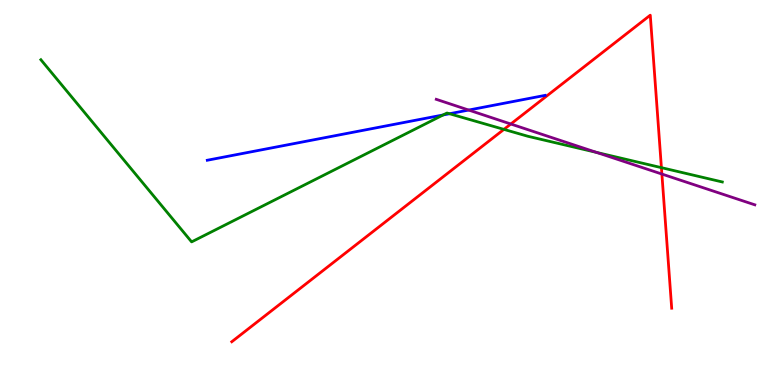[{'lines': ['blue', 'red'], 'intersections': []}, {'lines': ['green', 'red'], 'intersections': [{'x': 6.5, 'y': 6.64}, {'x': 8.53, 'y': 5.65}]}, {'lines': ['purple', 'red'], 'intersections': [{'x': 6.59, 'y': 6.78}, {'x': 8.54, 'y': 5.48}]}, {'lines': ['blue', 'green'], 'intersections': [{'x': 5.72, 'y': 7.01}, {'x': 5.8, 'y': 7.05}]}, {'lines': ['blue', 'purple'], 'intersections': [{'x': 6.05, 'y': 7.14}]}, {'lines': ['green', 'purple'], 'intersections': [{'x': 7.7, 'y': 6.04}]}]